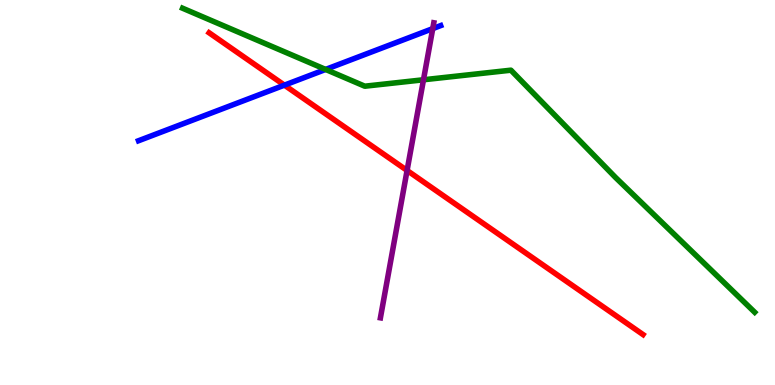[{'lines': ['blue', 'red'], 'intersections': [{'x': 3.67, 'y': 7.79}]}, {'lines': ['green', 'red'], 'intersections': []}, {'lines': ['purple', 'red'], 'intersections': [{'x': 5.25, 'y': 5.57}]}, {'lines': ['blue', 'green'], 'intersections': [{'x': 4.2, 'y': 8.2}]}, {'lines': ['blue', 'purple'], 'intersections': [{'x': 5.58, 'y': 9.26}]}, {'lines': ['green', 'purple'], 'intersections': [{'x': 5.46, 'y': 7.93}]}]